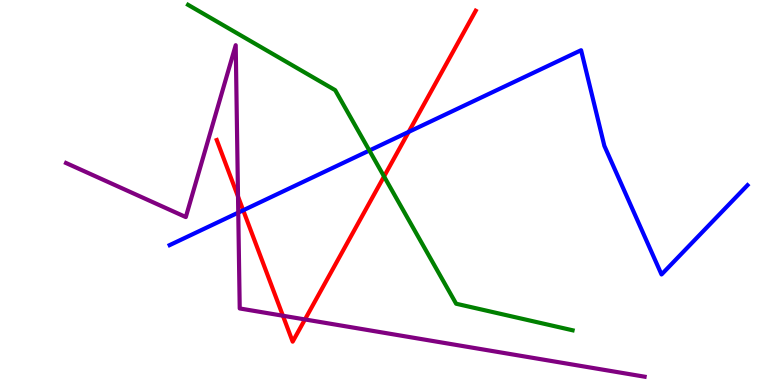[{'lines': ['blue', 'red'], 'intersections': [{'x': 3.14, 'y': 4.54}, {'x': 5.27, 'y': 6.57}]}, {'lines': ['green', 'red'], 'intersections': [{'x': 4.96, 'y': 5.42}]}, {'lines': ['purple', 'red'], 'intersections': [{'x': 3.07, 'y': 4.9}, {'x': 3.65, 'y': 1.8}, {'x': 3.93, 'y': 1.7}]}, {'lines': ['blue', 'green'], 'intersections': [{'x': 4.77, 'y': 6.09}]}, {'lines': ['blue', 'purple'], 'intersections': [{'x': 3.07, 'y': 4.48}]}, {'lines': ['green', 'purple'], 'intersections': []}]